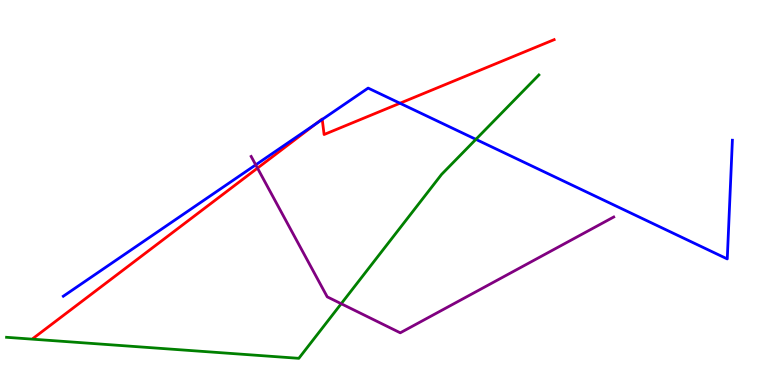[{'lines': ['blue', 'red'], 'intersections': [{'x': 4.08, 'y': 6.79}, {'x': 4.16, 'y': 6.9}, {'x': 5.16, 'y': 7.32}]}, {'lines': ['green', 'red'], 'intersections': []}, {'lines': ['purple', 'red'], 'intersections': [{'x': 3.32, 'y': 5.63}]}, {'lines': ['blue', 'green'], 'intersections': [{'x': 6.14, 'y': 6.38}]}, {'lines': ['blue', 'purple'], 'intersections': [{'x': 3.3, 'y': 5.72}]}, {'lines': ['green', 'purple'], 'intersections': [{'x': 4.4, 'y': 2.11}]}]